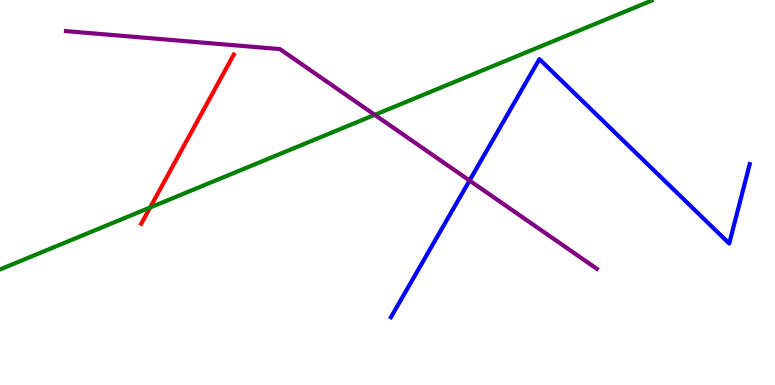[{'lines': ['blue', 'red'], 'intersections': []}, {'lines': ['green', 'red'], 'intersections': [{'x': 1.94, 'y': 4.61}]}, {'lines': ['purple', 'red'], 'intersections': []}, {'lines': ['blue', 'green'], 'intersections': []}, {'lines': ['blue', 'purple'], 'intersections': [{'x': 6.06, 'y': 5.31}]}, {'lines': ['green', 'purple'], 'intersections': [{'x': 4.84, 'y': 7.02}]}]